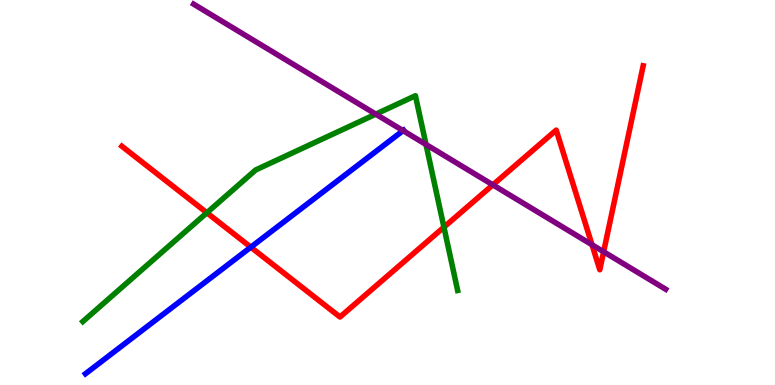[{'lines': ['blue', 'red'], 'intersections': [{'x': 3.24, 'y': 3.58}]}, {'lines': ['green', 'red'], 'intersections': [{'x': 2.67, 'y': 4.47}, {'x': 5.73, 'y': 4.1}]}, {'lines': ['purple', 'red'], 'intersections': [{'x': 6.36, 'y': 5.2}, {'x': 7.64, 'y': 3.64}, {'x': 7.79, 'y': 3.46}]}, {'lines': ['blue', 'green'], 'intersections': []}, {'lines': ['blue', 'purple'], 'intersections': [{'x': 5.2, 'y': 6.61}]}, {'lines': ['green', 'purple'], 'intersections': [{'x': 4.85, 'y': 7.03}, {'x': 5.5, 'y': 6.25}]}]